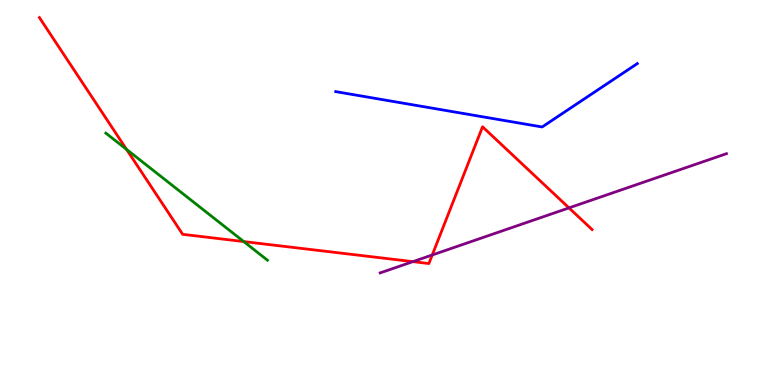[{'lines': ['blue', 'red'], 'intersections': []}, {'lines': ['green', 'red'], 'intersections': [{'x': 1.63, 'y': 6.12}, {'x': 3.15, 'y': 3.73}]}, {'lines': ['purple', 'red'], 'intersections': [{'x': 5.33, 'y': 3.2}, {'x': 5.58, 'y': 3.38}, {'x': 7.34, 'y': 4.6}]}, {'lines': ['blue', 'green'], 'intersections': []}, {'lines': ['blue', 'purple'], 'intersections': []}, {'lines': ['green', 'purple'], 'intersections': []}]